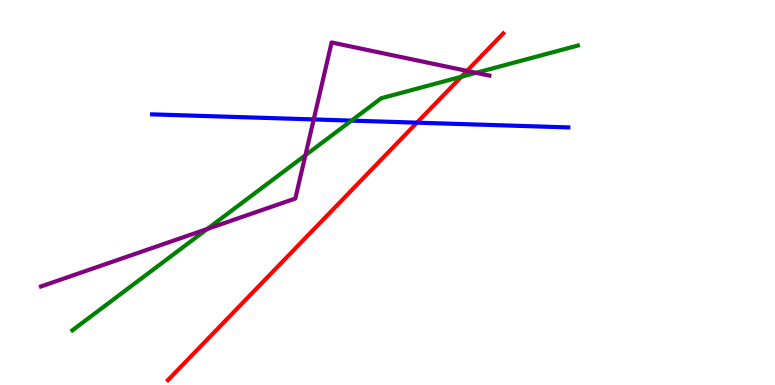[{'lines': ['blue', 'red'], 'intersections': [{'x': 5.38, 'y': 6.81}]}, {'lines': ['green', 'red'], 'intersections': [{'x': 5.95, 'y': 8.01}]}, {'lines': ['purple', 'red'], 'intersections': [{'x': 6.03, 'y': 8.16}]}, {'lines': ['blue', 'green'], 'intersections': [{'x': 4.54, 'y': 6.87}]}, {'lines': ['blue', 'purple'], 'intersections': [{'x': 4.05, 'y': 6.9}]}, {'lines': ['green', 'purple'], 'intersections': [{'x': 2.67, 'y': 4.05}, {'x': 3.94, 'y': 5.97}, {'x': 6.14, 'y': 8.11}]}]